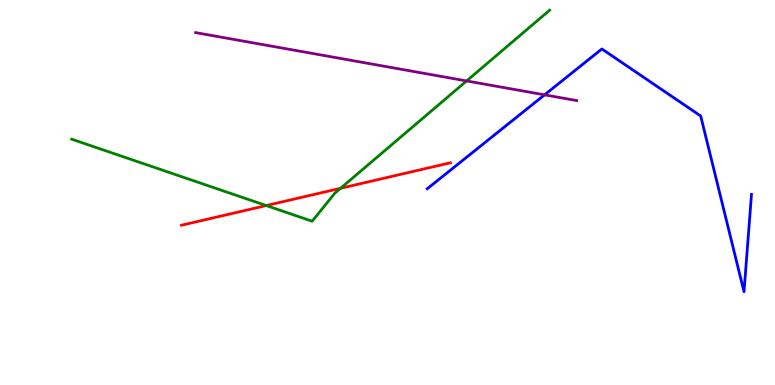[{'lines': ['blue', 'red'], 'intersections': []}, {'lines': ['green', 'red'], 'intersections': [{'x': 3.44, 'y': 4.66}, {'x': 4.39, 'y': 5.11}]}, {'lines': ['purple', 'red'], 'intersections': []}, {'lines': ['blue', 'green'], 'intersections': []}, {'lines': ['blue', 'purple'], 'intersections': [{'x': 7.03, 'y': 7.54}]}, {'lines': ['green', 'purple'], 'intersections': [{'x': 6.02, 'y': 7.9}]}]